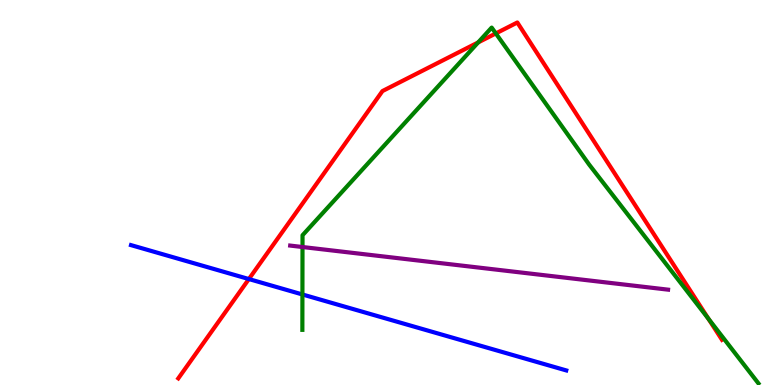[{'lines': ['blue', 'red'], 'intersections': [{'x': 3.21, 'y': 2.75}]}, {'lines': ['green', 'red'], 'intersections': [{'x': 6.17, 'y': 8.9}, {'x': 6.4, 'y': 9.13}, {'x': 9.14, 'y': 1.72}]}, {'lines': ['purple', 'red'], 'intersections': []}, {'lines': ['blue', 'green'], 'intersections': [{'x': 3.9, 'y': 2.35}]}, {'lines': ['blue', 'purple'], 'intersections': []}, {'lines': ['green', 'purple'], 'intersections': [{'x': 3.9, 'y': 3.58}]}]